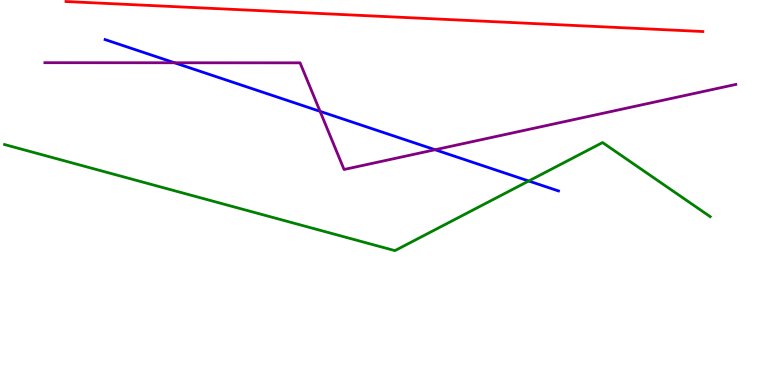[{'lines': ['blue', 'red'], 'intersections': []}, {'lines': ['green', 'red'], 'intersections': []}, {'lines': ['purple', 'red'], 'intersections': []}, {'lines': ['blue', 'green'], 'intersections': [{'x': 6.82, 'y': 5.3}]}, {'lines': ['blue', 'purple'], 'intersections': [{'x': 2.25, 'y': 8.37}, {'x': 4.13, 'y': 7.11}, {'x': 5.61, 'y': 6.11}]}, {'lines': ['green', 'purple'], 'intersections': []}]